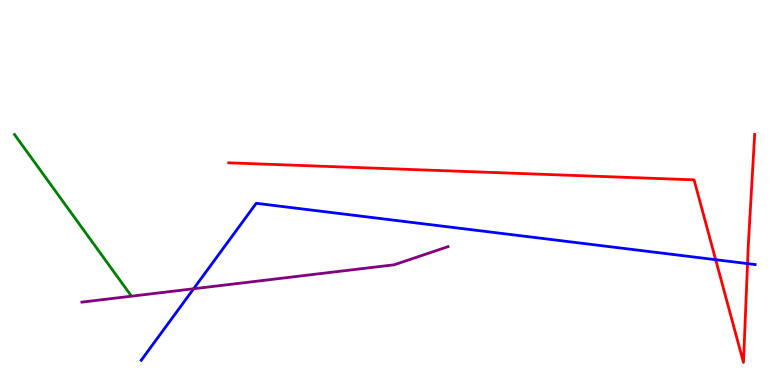[{'lines': ['blue', 'red'], 'intersections': [{'x': 9.23, 'y': 3.25}, {'x': 9.65, 'y': 3.15}]}, {'lines': ['green', 'red'], 'intersections': []}, {'lines': ['purple', 'red'], 'intersections': []}, {'lines': ['blue', 'green'], 'intersections': []}, {'lines': ['blue', 'purple'], 'intersections': [{'x': 2.5, 'y': 2.5}]}, {'lines': ['green', 'purple'], 'intersections': []}]